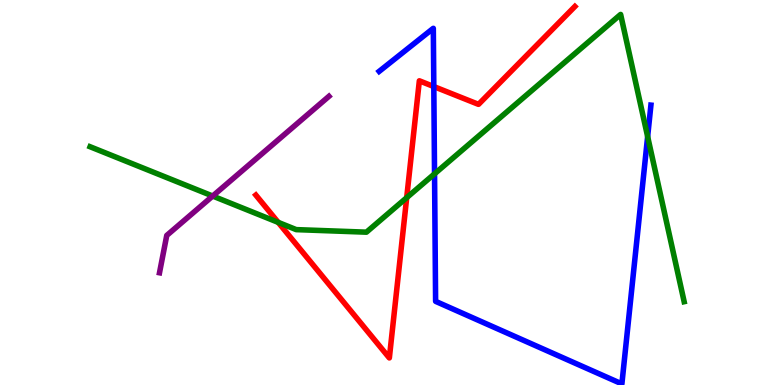[{'lines': ['blue', 'red'], 'intersections': [{'x': 5.6, 'y': 7.75}]}, {'lines': ['green', 'red'], 'intersections': [{'x': 3.59, 'y': 4.22}, {'x': 5.25, 'y': 4.87}]}, {'lines': ['purple', 'red'], 'intersections': []}, {'lines': ['blue', 'green'], 'intersections': [{'x': 5.61, 'y': 5.49}, {'x': 8.36, 'y': 6.45}]}, {'lines': ['blue', 'purple'], 'intersections': []}, {'lines': ['green', 'purple'], 'intersections': [{'x': 2.74, 'y': 4.91}]}]